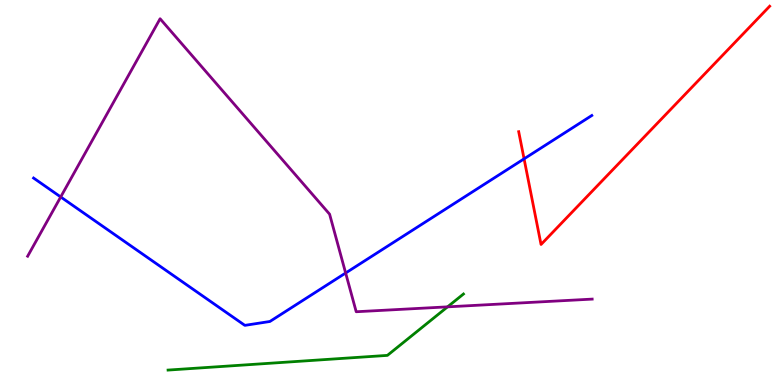[{'lines': ['blue', 'red'], 'intersections': [{'x': 6.76, 'y': 5.87}]}, {'lines': ['green', 'red'], 'intersections': []}, {'lines': ['purple', 'red'], 'intersections': []}, {'lines': ['blue', 'green'], 'intersections': []}, {'lines': ['blue', 'purple'], 'intersections': [{'x': 0.783, 'y': 4.88}, {'x': 4.46, 'y': 2.91}]}, {'lines': ['green', 'purple'], 'intersections': [{'x': 5.77, 'y': 2.03}]}]